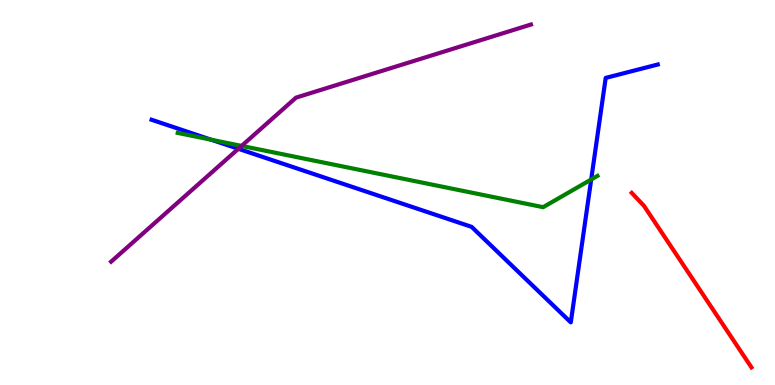[{'lines': ['blue', 'red'], 'intersections': []}, {'lines': ['green', 'red'], 'intersections': []}, {'lines': ['purple', 'red'], 'intersections': []}, {'lines': ['blue', 'green'], 'intersections': [{'x': 2.73, 'y': 6.37}, {'x': 7.63, 'y': 5.34}]}, {'lines': ['blue', 'purple'], 'intersections': [{'x': 3.08, 'y': 6.14}]}, {'lines': ['green', 'purple'], 'intersections': [{'x': 3.12, 'y': 6.21}]}]